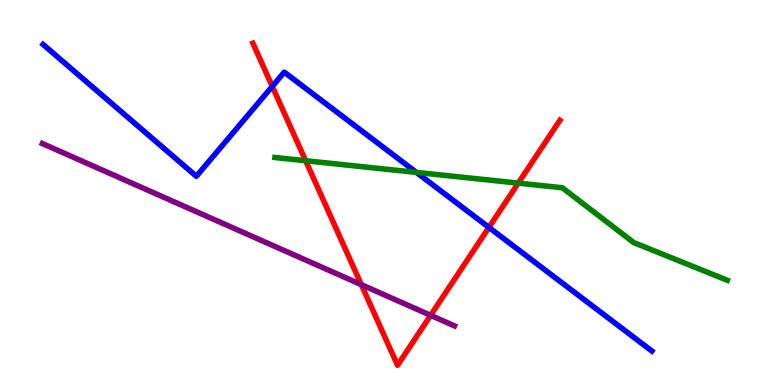[{'lines': ['blue', 'red'], 'intersections': [{'x': 3.51, 'y': 7.76}, {'x': 6.31, 'y': 4.09}]}, {'lines': ['green', 'red'], 'intersections': [{'x': 3.94, 'y': 5.83}, {'x': 6.69, 'y': 5.24}]}, {'lines': ['purple', 'red'], 'intersections': [{'x': 4.66, 'y': 2.61}, {'x': 5.56, 'y': 1.81}]}, {'lines': ['blue', 'green'], 'intersections': [{'x': 5.37, 'y': 5.52}]}, {'lines': ['blue', 'purple'], 'intersections': []}, {'lines': ['green', 'purple'], 'intersections': []}]